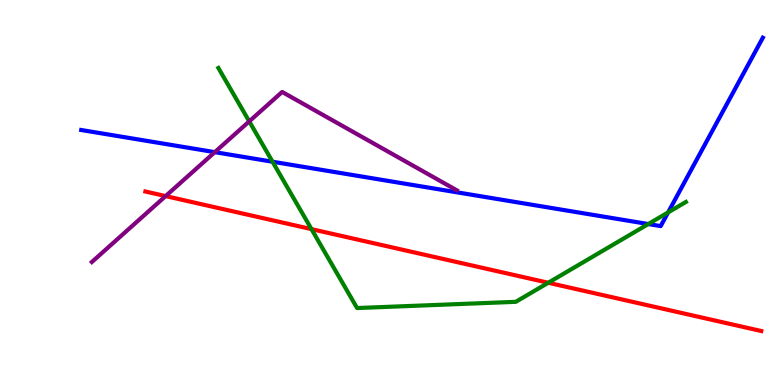[{'lines': ['blue', 'red'], 'intersections': []}, {'lines': ['green', 'red'], 'intersections': [{'x': 4.02, 'y': 4.05}, {'x': 7.07, 'y': 2.66}]}, {'lines': ['purple', 'red'], 'intersections': [{'x': 2.14, 'y': 4.91}]}, {'lines': ['blue', 'green'], 'intersections': [{'x': 3.52, 'y': 5.8}, {'x': 8.37, 'y': 4.18}, {'x': 8.62, 'y': 4.48}]}, {'lines': ['blue', 'purple'], 'intersections': [{'x': 2.77, 'y': 6.05}]}, {'lines': ['green', 'purple'], 'intersections': [{'x': 3.22, 'y': 6.85}]}]